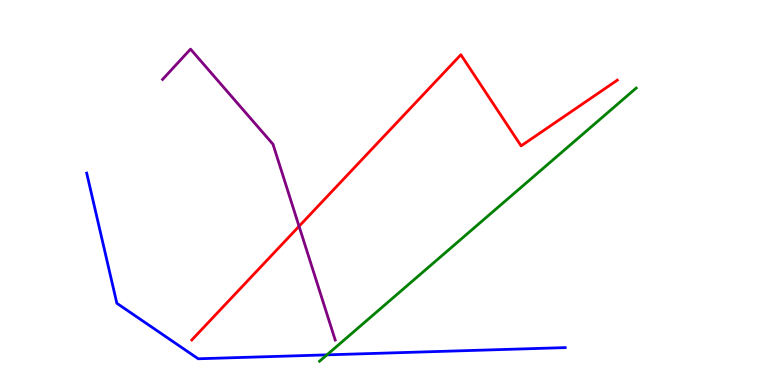[{'lines': ['blue', 'red'], 'intersections': []}, {'lines': ['green', 'red'], 'intersections': []}, {'lines': ['purple', 'red'], 'intersections': [{'x': 3.86, 'y': 4.12}]}, {'lines': ['blue', 'green'], 'intersections': [{'x': 4.22, 'y': 0.783}]}, {'lines': ['blue', 'purple'], 'intersections': []}, {'lines': ['green', 'purple'], 'intersections': []}]